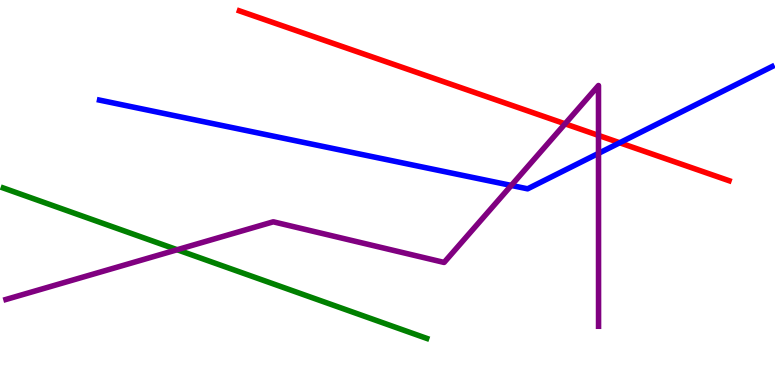[{'lines': ['blue', 'red'], 'intersections': [{'x': 8.0, 'y': 6.29}]}, {'lines': ['green', 'red'], 'intersections': []}, {'lines': ['purple', 'red'], 'intersections': [{'x': 7.29, 'y': 6.78}, {'x': 7.72, 'y': 6.48}]}, {'lines': ['blue', 'green'], 'intersections': []}, {'lines': ['blue', 'purple'], 'intersections': [{'x': 6.6, 'y': 5.18}, {'x': 7.72, 'y': 6.02}]}, {'lines': ['green', 'purple'], 'intersections': [{'x': 2.29, 'y': 3.51}]}]